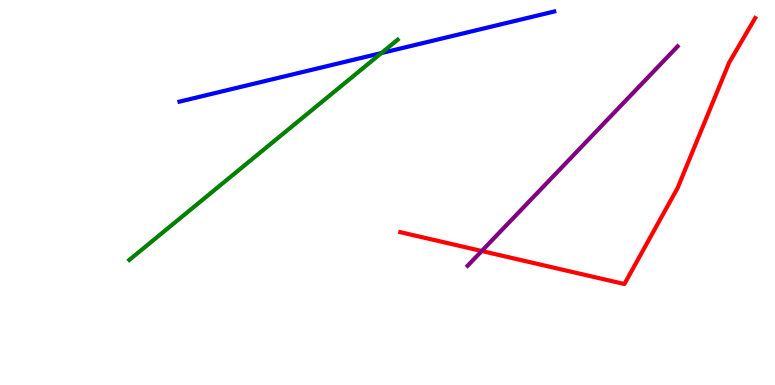[{'lines': ['blue', 'red'], 'intersections': []}, {'lines': ['green', 'red'], 'intersections': []}, {'lines': ['purple', 'red'], 'intersections': [{'x': 6.22, 'y': 3.48}]}, {'lines': ['blue', 'green'], 'intersections': [{'x': 4.92, 'y': 8.62}]}, {'lines': ['blue', 'purple'], 'intersections': []}, {'lines': ['green', 'purple'], 'intersections': []}]